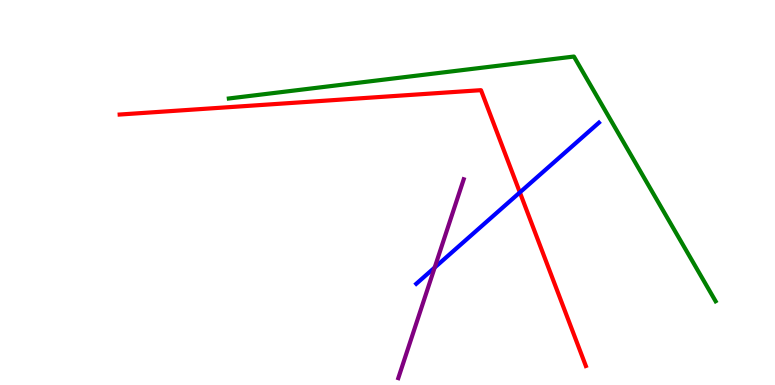[{'lines': ['blue', 'red'], 'intersections': [{'x': 6.71, 'y': 5.0}]}, {'lines': ['green', 'red'], 'intersections': []}, {'lines': ['purple', 'red'], 'intersections': []}, {'lines': ['blue', 'green'], 'intersections': []}, {'lines': ['blue', 'purple'], 'intersections': [{'x': 5.61, 'y': 3.05}]}, {'lines': ['green', 'purple'], 'intersections': []}]